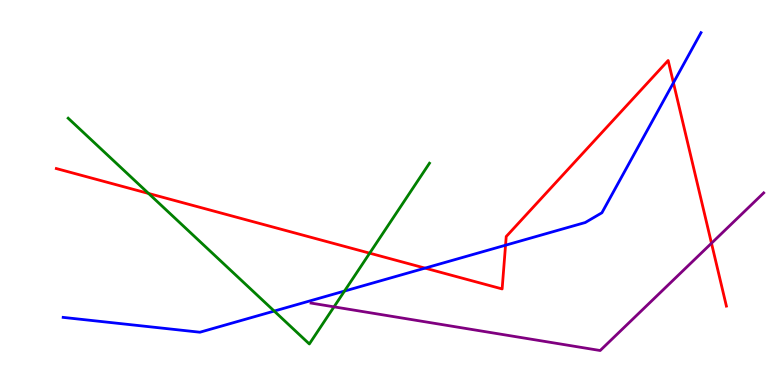[{'lines': ['blue', 'red'], 'intersections': [{'x': 5.48, 'y': 3.04}, {'x': 6.52, 'y': 3.63}, {'x': 8.69, 'y': 7.85}]}, {'lines': ['green', 'red'], 'intersections': [{'x': 1.92, 'y': 4.98}, {'x': 4.77, 'y': 3.42}]}, {'lines': ['purple', 'red'], 'intersections': [{'x': 9.18, 'y': 3.68}]}, {'lines': ['blue', 'green'], 'intersections': [{'x': 3.54, 'y': 1.92}, {'x': 4.45, 'y': 2.44}]}, {'lines': ['blue', 'purple'], 'intersections': []}, {'lines': ['green', 'purple'], 'intersections': [{'x': 4.31, 'y': 2.03}]}]